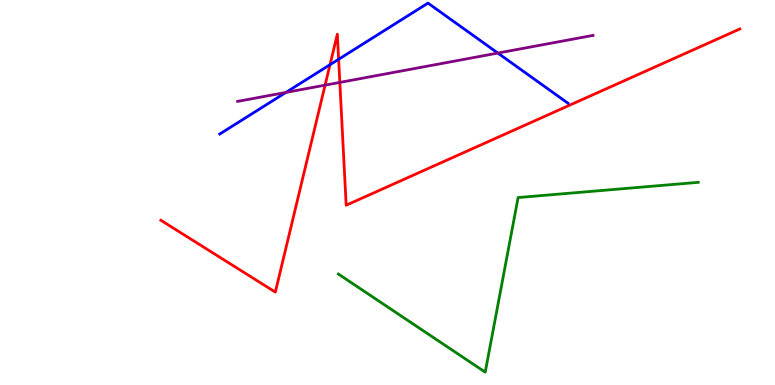[{'lines': ['blue', 'red'], 'intersections': [{'x': 4.26, 'y': 8.32}, {'x': 4.37, 'y': 8.46}]}, {'lines': ['green', 'red'], 'intersections': []}, {'lines': ['purple', 'red'], 'intersections': [{'x': 4.19, 'y': 7.79}, {'x': 4.38, 'y': 7.86}]}, {'lines': ['blue', 'green'], 'intersections': []}, {'lines': ['blue', 'purple'], 'intersections': [{'x': 3.69, 'y': 7.6}, {'x': 6.42, 'y': 8.62}]}, {'lines': ['green', 'purple'], 'intersections': []}]